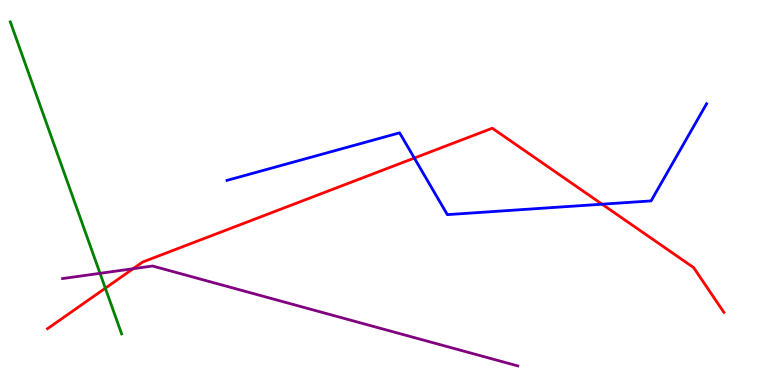[{'lines': ['blue', 'red'], 'intersections': [{'x': 5.35, 'y': 5.89}, {'x': 7.77, 'y': 4.7}]}, {'lines': ['green', 'red'], 'intersections': [{'x': 1.36, 'y': 2.51}]}, {'lines': ['purple', 'red'], 'intersections': [{'x': 1.72, 'y': 3.02}]}, {'lines': ['blue', 'green'], 'intersections': []}, {'lines': ['blue', 'purple'], 'intersections': []}, {'lines': ['green', 'purple'], 'intersections': [{'x': 1.29, 'y': 2.9}]}]